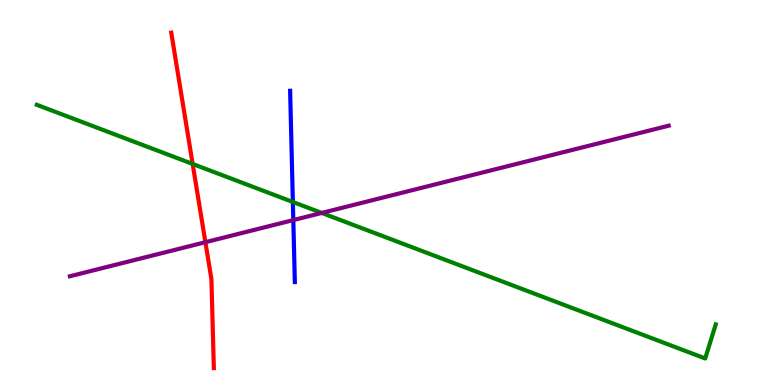[{'lines': ['blue', 'red'], 'intersections': []}, {'lines': ['green', 'red'], 'intersections': [{'x': 2.49, 'y': 5.74}]}, {'lines': ['purple', 'red'], 'intersections': [{'x': 2.65, 'y': 3.71}]}, {'lines': ['blue', 'green'], 'intersections': [{'x': 3.78, 'y': 4.75}]}, {'lines': ['blue', 'purple'], 'intersections': [{'x': 3.78, 'y': 4.28}]}, {'lines': ['green', 'purple'], 'intersections': [{'x': 4.15, 'y': 4.47}]}]